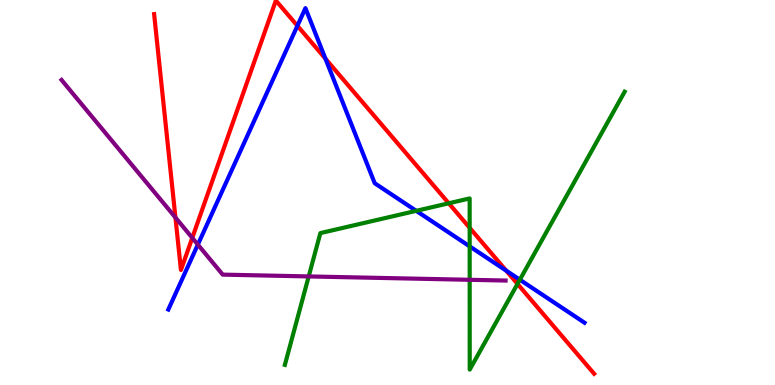[{'lines': ['blue', 'red'], 'intersections': [{'x': 3.84, 'y': 9.33}, {'x': 4.2, 'y': 8.48}, {'x': 6.53, 'y': 2.97}]}, {'lines': ['green', 'red'], 'intersections': [{'x': 5.79, 'y': 4.72}, {'x': 6.06, 'y': 4.08}, {'x': 6.68, 'y': 2.63}]}, {'lines': ['purple', 'red'], 'intersections': [{'x': 2.26, 'y': 4.35}, {'x': 2.48, 'y': 3.82}]}, {'lines': ['blue', 'green'], 'intersections': [{'x': 5.37, 'y': 4.52}, {'x': 6.06, 'y': 3.6}, {'x': 6.71, 'y': 2.73}]}, {'lines': ['blue', 'purple'], 'intersections': [{'x': 2.55, 'y': 3.65}]}, {'lines': ['green', 'purple'], 'intersections': [{'x': 3.98, 'y': 2.82}, {'x': 6.06, 'y': 2.73}]}]